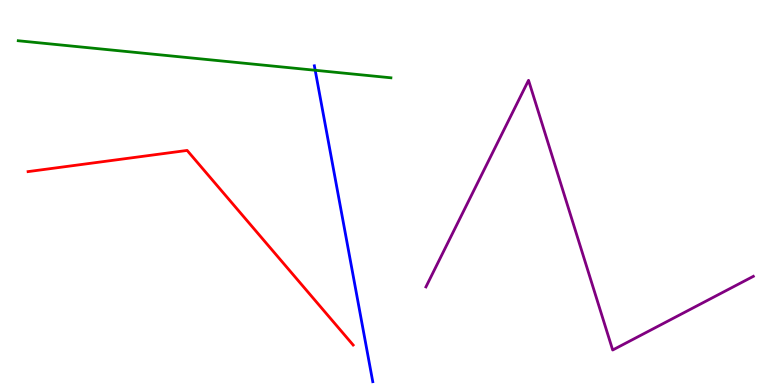[{'lines': ['blue', 'red'], 'intersections': []}, {'lines': ['green', 'red'], 'intersections': []}, {'lines': ['purple', 'red'], 'intersections': []}, {'lines': ['blue', 'green'], 'intersections': [{'x': 4.07, 'y': 8.17}]}, {'lines': ['blue', 'purple'], 'intersections': []}, {'lines': ['green', 'purple'], 'intersections': []}]